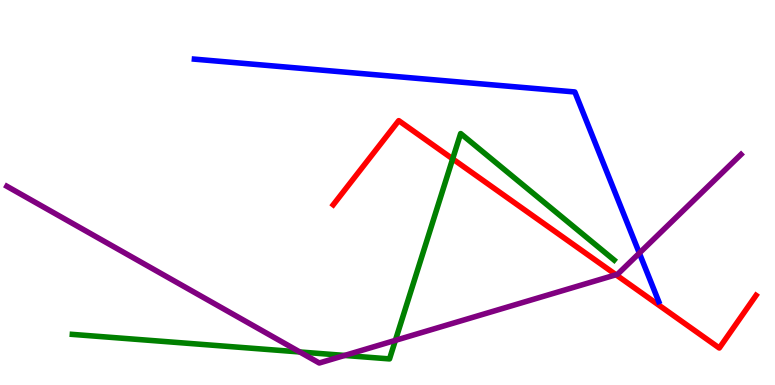[{'lines': ['blue', 'red'], 'intersections': []}, {'lines': ['green', 'red'], 'intersections': [{'x': 5.84, 'y': 5.87}]}, {'lines': ['purple', 'red'], 'intersections': [{'x': 7.95, 'y': 2.86}]}, {'lines': ['blue', 'green'], 'intersections': []}, {'lines': ['blue', 'purple'], 'intersections': [{'x': 8.25, 'y': 3.43}]}, {'lines': ['green', 'purple'], 'intersections': [{'x': 3.87, 'y': 0.858}, {'x': 4.45, 'y': 0.768}, {'x': 5.1, 'y': 1.16}]}]